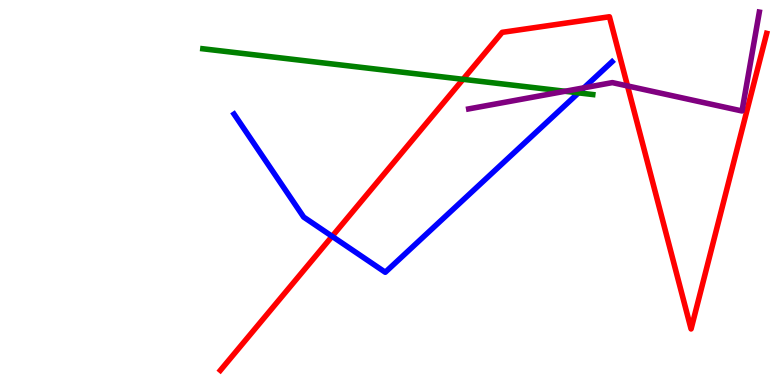[{'lines': ['blue', 'red'], 'intersections': [{'x': 4.29, 'y': 3.86}]}, {'lines': ['green', 'red'], 'intersections': [{'x': 5.97, 'y': 7.94}]}, {'lines': ['purple', 'red'], 'intersections': [{'x': 8.1, 'y': 7.77}]}, {'lines': ['blue', 'green'], 'intersections': [{'x': 7.46, 'y': 7.59}]}, {'lines': ['blue', 'purple'], 'intersections': [{'x': 7.54, 'y': 7.72}]}, {'lines': ['green', 'purple'], 'intersections': [{'x': 7.29, 'y': 7.63}]}]